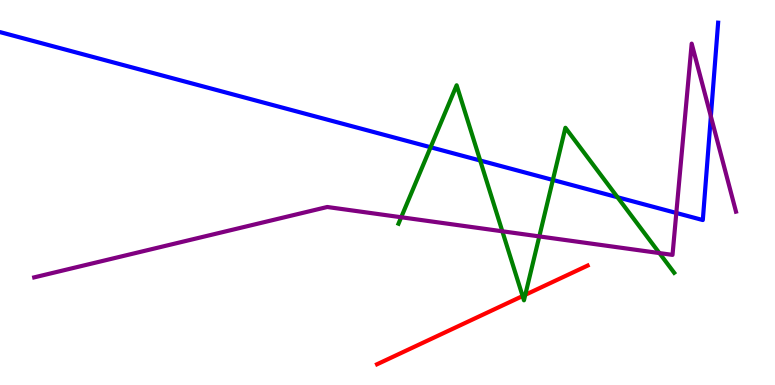[{'lines': ['blue', 'red'], 'intersections': []}, {'lines': ['green', 'red'], 'intersections': [{'x': 6.74, 'y': 2.31}, {'x': 6.78, 'y': 2.34}]}, {'lines': ['purple', 'red'], 'intersections': []}, {'lines': ['blue', 'green'], 'intersections': [{'x': 5.56, 'y': 6.18}, {'x': 6.2, 'y': 5.83}, {'x': 7.13, 'y': 5.33}, {'x': 7.97, 'y': 4.88}]}, {'lines': ['blue', 'purple'], 'intersections': [{'x': 8.73, 'y': 4.47}, {'x': 9.17, 'y': 6.98}]}, {'lines': ['green', 'purple'], 'intersections': [{'x': 5.18, 'y': 4.36}, {'x': 6.48, 'y': 3.99}, {'x': 6.96, 'y': 3.86}, {'x': 8.51, 'y': 3.43}]}]